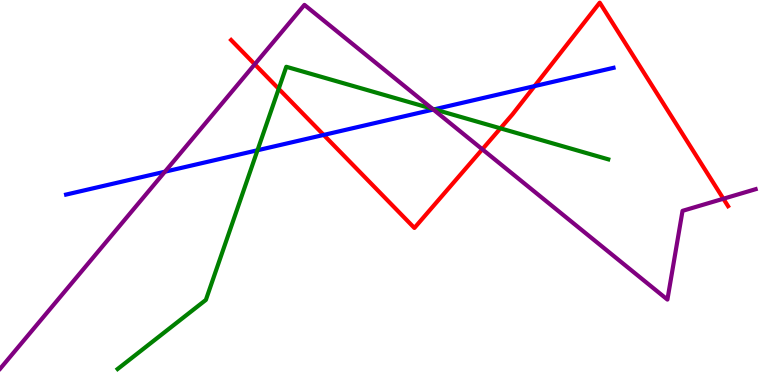[{'lines': ['blue', 'red'], 'intersections': [{'x': 4.18, 'y': 6.5}, {'x': 6.9, 'y': 7.76}]}, {'lines': ['green', 'red'], 'intersections': [{'x': 3.6, 'y': 7.69}, {'x': 6.46, 'y': 6.67}]}, {'lines': ['purple', 'red'], 'intersections': [{'x': 3.29, 'y': 8.33}, {'x': 6.22, 'y': 6.12}, {'x': 9.33, 'y': 4.84}]}, {'lines': ['blue', 'green'], 'intersections': [{'x': 3.32, 'y': 6.1}, {'x': 5.6, 'y': 7.16}]}, {'lines': ['blue', 'purple'], 'intersections': [{'x': 2.13, 'y': 5.54}, {'x': 5.59, 'y': 7.15}]}, {'lines': ['green', 'purple'], 'intersections': [{'x': 5.58, 'y': 7.17}]}]